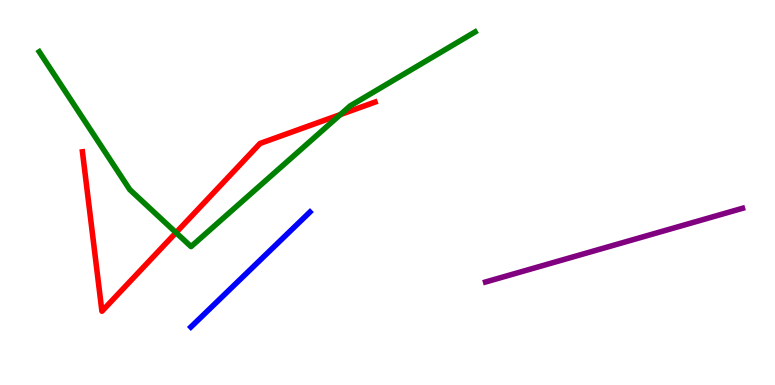[{'lines': ['blue', 'red'], 'intersections': []}, {'lines': ['green', 'red'], 'intersections': [{'x': 2.27, 'y': 3.96}, {'x': 4.39, 'y': 7.02}]}, {'lines': ['purple', 'red'], 'intersections': []}, {'lines': ['blue', 'green'], 'intersections': []}, {'lines': ['blue', 'purple'], 'intersections': []}, {'lines': ['green', 'purple'], 'intersections': []}]